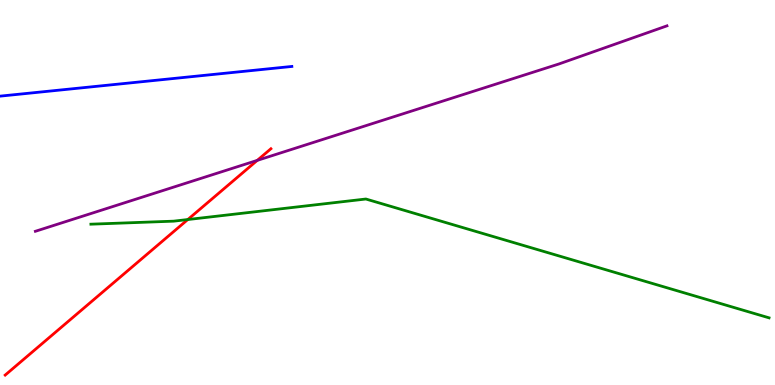[{'lines': ['blue', 'red'], 'intersections': []}, {'lines': ['green', 'red'], 'intersections': [{'x': 2.42, 'y': 4.3}]}, {'lines': ['purple', 'red'], 'intersections': [{'x': 3.32, 'y': 5.83}]}, {'lines': ['blue', 'green'], 'intersections': []}, {'lines': ['blue', 'purple'], 'intersections': []}, {'lines': ['green', 'purple'], 'intersections': []}]